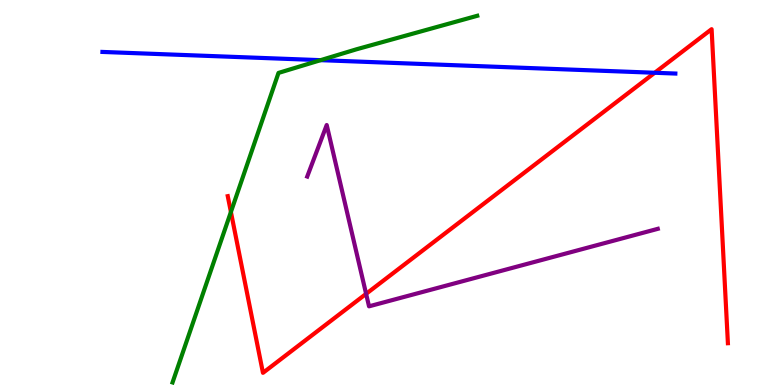[{'lines': ['blue', 'red'], 'intersections': [{'x': 8.45, 'y': 8.11}]}, {'lines': ['green', 'red'], 'intersections': [{'x': 2.98, 'y': 4.49}]}, {'lines': ['purple', 'red'], 'intersections': [{'x': 4.72, 'y': 2.37}]}, {'lines': ['blue', 'green'], 'intersections': [{'x': 4.14, 'y': 8.44}]}, {'lines': ['blue', 'purple'], 'intersections': []}, {'lines': ['green', 'purple'], 'intersections': []}]